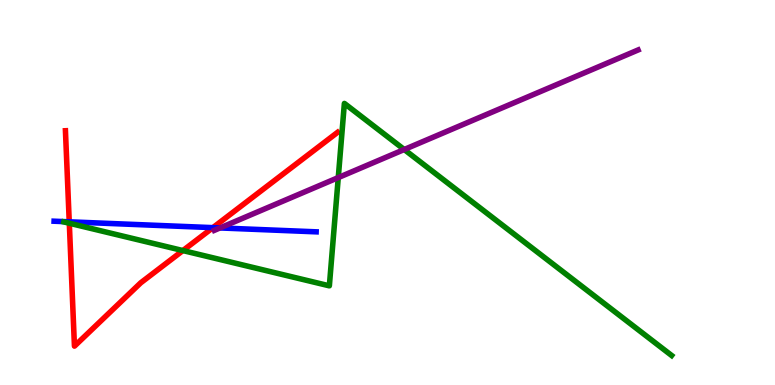[{'lines': ['blue', 'red'], 'intersections': [{'x': 0.894, 'y': 4.24}, {'x': 2.75, 'y': 4.09}]}, {'lines': ['green', 'red'], 'intersections': [{'x': 0.894, 'y': 4.2}, {'x': 2.36, 'y': 3.49}]}, {'lines': ['purple', 'red'], 'intersections': []}, {'lines': ['blue', 'green'], 'intersections': []}, {'lines': ['blue', 'purple'], 'intersections': [{'x': 2.84, 'y': 4.08}]}, {'lines': ['green', 'purple'], 'intersections': [{'x': 4.36, 'y': 5.39}, {'x': 5.22, 'y': 6.12}]}]